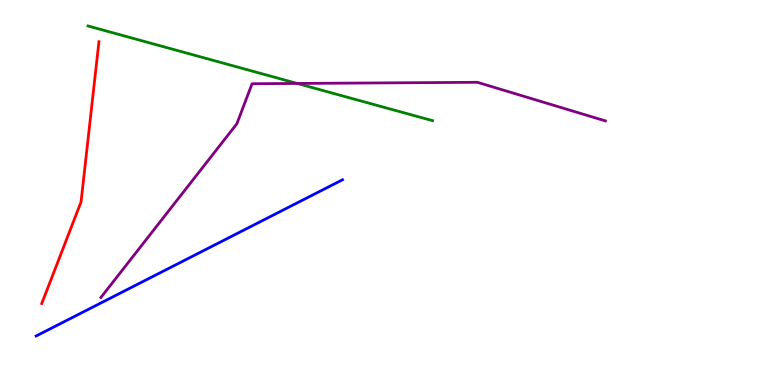[{'lines': ['blue', 'red'], 'intersections': []}, {'lines': ['green', 'red'], 'intersections': []}, {'lines': ['purple', 'red'], 'intersections': []}, {'lines': ['blue', 'green'], 'intersections': []}, {'lines': ['blue', 'purple'], 'intersections': []}, {'lines': ['green', 'purple'], 'intersections': [{'x': 3.83, 'y': 7.83}]}]